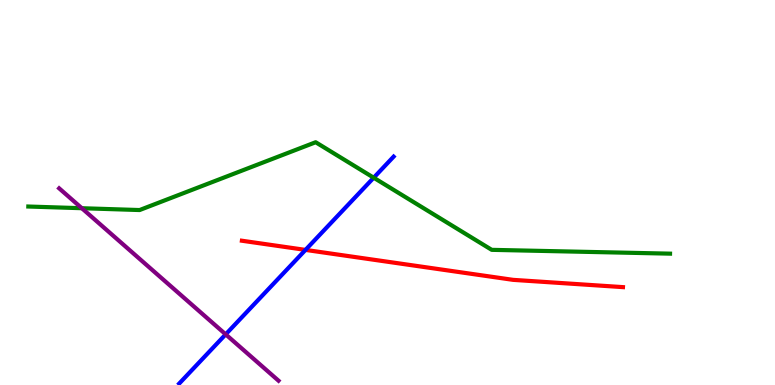[{'lines': ['blue', 'red'], 'intersections': [{'x': 3.94, 'y': 3.51}]}, {'lines': ['green', 'red'], 'intersections': []}, {'lines': ['purple', 'red'], 'intersections': []}, {'lines': ['blue', 'green'], 'intersections': [{'x': 4.82, 'y': 5.38}]}, {'lines': ['blue', 'purple'], 'intersections': [{'x': 2.91, 'y': 1.32}]}, {'lines': ['green', 'purple'], 'intersections': [{'x': 1.06, 'y': 4.59}]}]